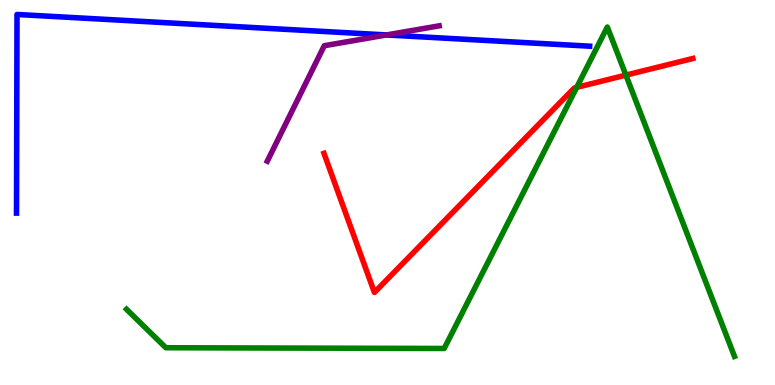[{'lines': ['blue', 'red'], 'intersections': []}, {'lines': ['green', 'red'], 'intersections': [{'x': 7.44, 'y': 7.73}, {'x': 8.08, 'y': 8.05}]}, {'lines': ['purple', 'red'], 'intersections': []}, {'lines': ['blue', 'green'], 'intersections': []}, {'lines': ['blue', 'purple'], 'intersections': [{'x': 4.99, 'y': 9.09}]}, {'lines': ['green', 'purple'], 'intersections': []}]